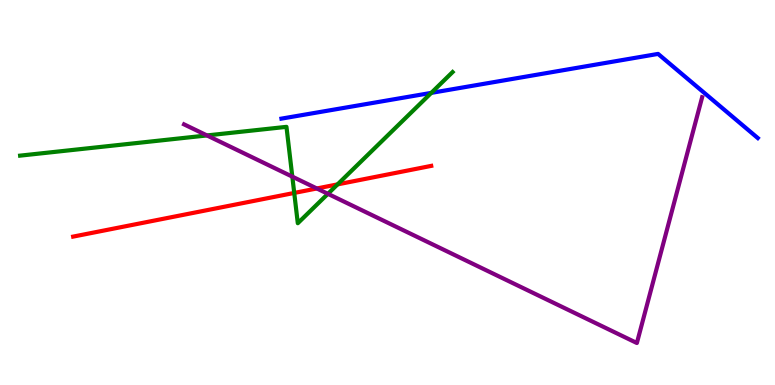[{'lines': ['blue', 'red'], 'intersections': []}, {'lines': ['green', 'red'], 'intersections': [{'x': 3.8, 'y': 4.99}, {'x': 4.36, 'y': 5.21}]}, {'lines': ['purple', 'red'], 'intersections': [{'x': 4.09, 'y': 5.1}]}, {'lines': ['blue', 'green'], 'intersections': [{'x': 5.57, 'y': 7.59}]}, {'lines': ['blue', 'purple'], 'intersections': []}, {'lines': ['green', 'purple'], 'intersections': [{'x': 2.67, 'y': 6.48}, {'x': 3.77, 'y': 5.41}, {'x': 4.23, 'y': 4.97}]}]